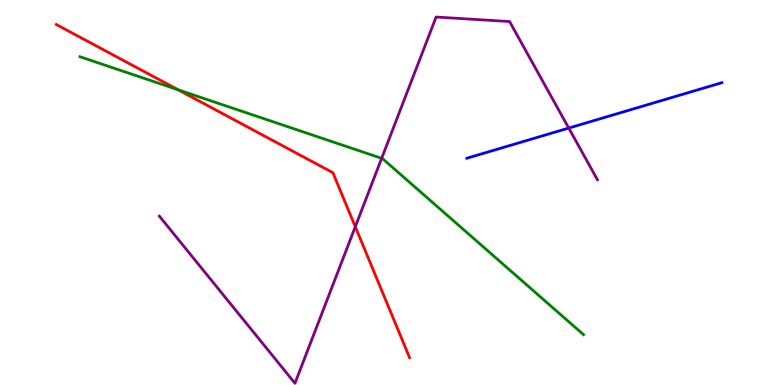[{'lines': ['blue', 'red'], 'intersections': []}, {'lines': ['green', 'red'], 'intersections': [{'x': 2.3, 'y': 7.67}]}, {'lines': ['purple', 'red'], 'intersections': [{'x': 4.58, 'y': 4.11}]}, {'lines': ['blue', 'green'], 'intersections': []}, {'lines': ['blue', 'purple'], 'intersections': [{'x': 7.34, 'y': 6.67}]}, {'lines': ['green', 'purple'], 'intersections': [{'x': 4.92, 'y': 5.89}]}]